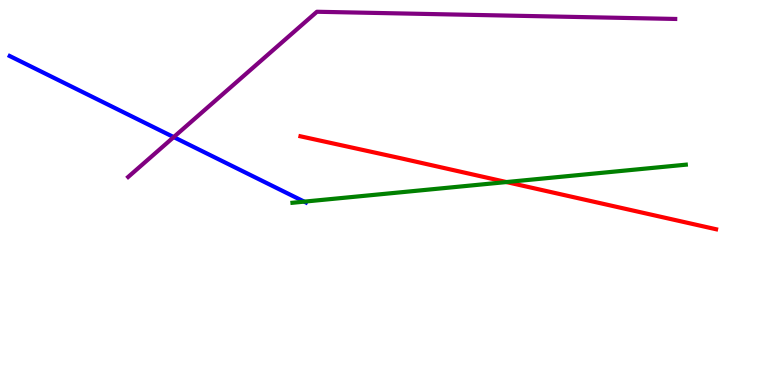[{'lines': ['blue', 'red'], 'intersections': []}, {'lines': ['green', 'red'], 'intersections': [{'x': 6.53, 'y': 5.27}]}, {'lines': ['purple', 'red'], 'intersections': []}, {'lines': ['blue', 'green'], 'intersections': [{'x': 3.93, 'y': 4.76}]}, {'lines': ['blue', 'purple'], 'intersections': [{'x': 2.24, 'y': 6.44}]}, {'lines': ['green', 'purple'], 'intersections': []}]